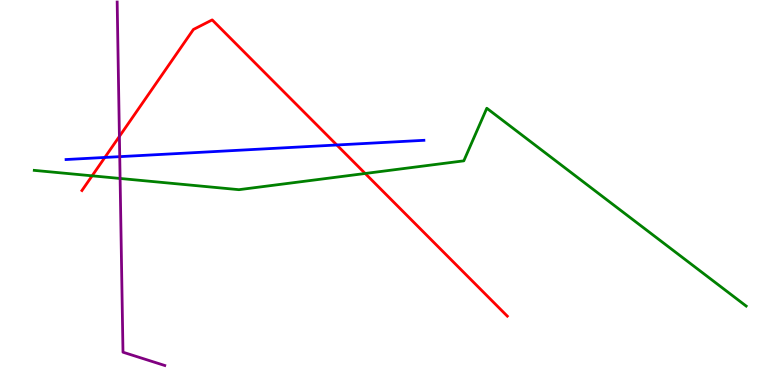[{'lines': ['blue', 'red'], 'intersections': [{'x': 1.35, 'y': 5.91}, {'x': 4.35, 'y': 6.23}]}, {'lines': ['green', 'red'], 'intersections': [{'x': 1.19, 'y': 5.43}, {'x': 4.71, 'y': 5.49}]}, {'lines': ['purple', 'red'], 'intersections': [{'x': 1.54, 'y': 6.46}]}, {'lines': ['blue', 'green'], 'intersections': []}, {'lines': ['blue', 'purple'], 'intersections': [{'x': 1.55, 'y': 5.93}]}, {'lines': ['green', 'purple'], 'intersections': [{'x': 1.55, 'y': 5.36}]}]